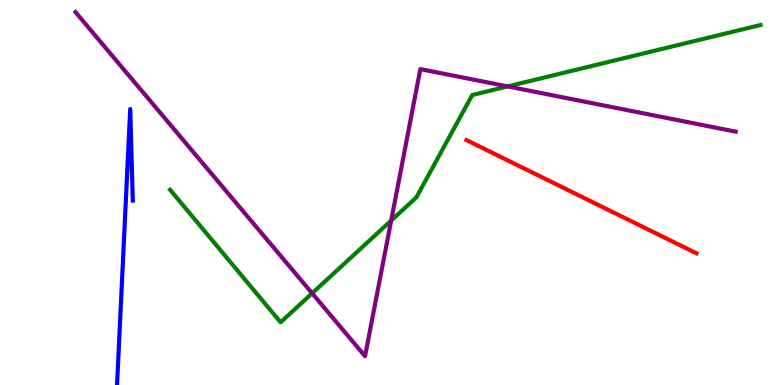[{'lines': ['blue', 'red'], 'intersections': []}, {'lines': ['green', 'red'], 'intersections': []}, {'lines': ['purple', 'red'], 'intersections': []}, {'lines': ['blue', 'green'], 'intersections': []}, {'lines': ['blue', 'purple'], 'intersections': []}, {'lines': ['green', 'purple'], 'intersections': [{'x': 4.03, 'y': 2.38}, {'x': 5.05, 'y': 4.27}, {'x': 6.55, 'y': 7.76}]}]